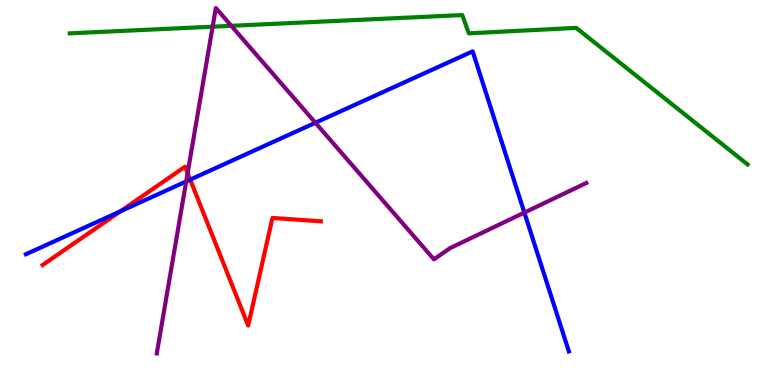[{'lines': ['blue', 'red'], 'intersections': [{'x': 1.55, 'y': 4.51}, {'x': 2.45, 'y': 5.33}]}, {'lines': ['green', 'red'], 'intersections': []}, {'lines': ['purple', 'red'], 'intersections': [{'x': 2.42, 'y': 5.5}]}, {'lines': ['blue', 'green'], 'intersections': []}, {'lines': ['blue', 'purple'], 'intersections': [{'x': 2.4, 'y': 5.29}, {'x': 4.07, 'y': 6.81}, {'x': 6.77, 'y': 4.48}]}, {'lines': ['green', 'purple'], 'intersections': [{'x': 2.74, 'y': 9.31}, {'x': 2.98, 'y': 9.33}]}]